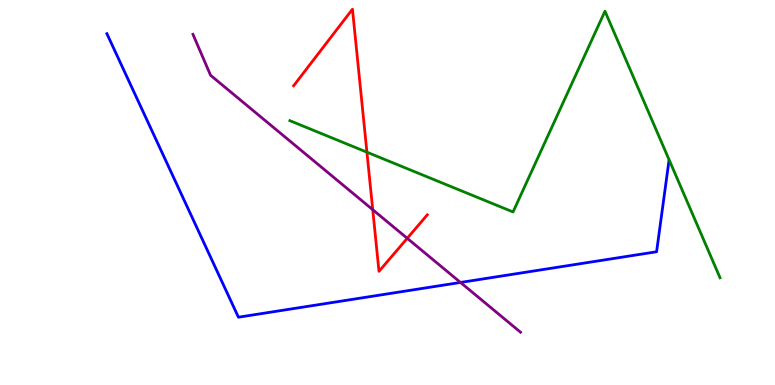[{'lines': ['blue', 'red'], 'intersections': []}, {'lines': ['green', 'red'], 'intersections': [{'x': 4.73, 'y': 6.05}]}, {'lines': ['purple', 'red'], 'intersections': [{'x': 4.81, 'y': 4.55}, {'x': 5.25, 'y': 3.81}]}, {'lines': ['blue', 'green'], 'intersections': []}, {'lines': ['blue', 'purple'], 'intersections': [{'x': 5.94, 'y': 2.66}]}, {'lines': ['green', 'purple'], 'intersections': []}]